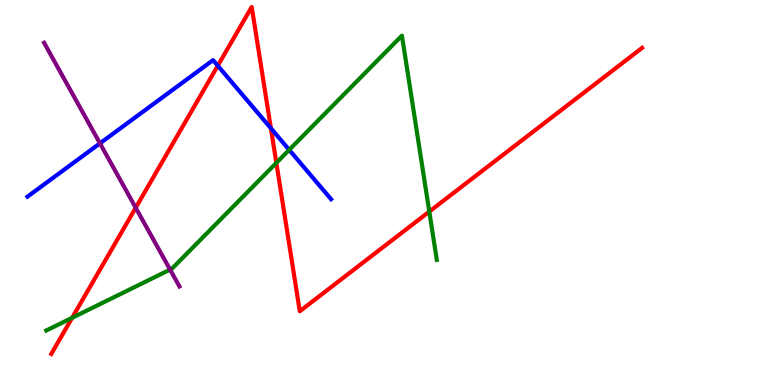[{'lines': ['blue', 'red'], 'intersections': [{'x': 2.81, 'y': 8.29}, {'x': 3.5, 'y': 6.67}]}, {'lines': ['green', 'red'], 'intersections': [{'x': 0.931, 'y': 1.75}, {'x': 3.57, 'y': 5.77}, {'x': 5.54, 'y': 4.5}]}, {'lines': ['purple', 'red'], 'intersections': [{'x': 1.75, 'y': 4.6}]}, {'lines': ['blue', 'green'], 'intersections': [{'x': 3.73, 'y': 6.11}]}, {'lines': ['blue', 'purple'], 'intersections': [{'x': 1.29, 'y': 6.28}]}, {'lines': ['green', 'purple'], 'intersections': [{'x': 2.19, 'y': 3.0}]}]